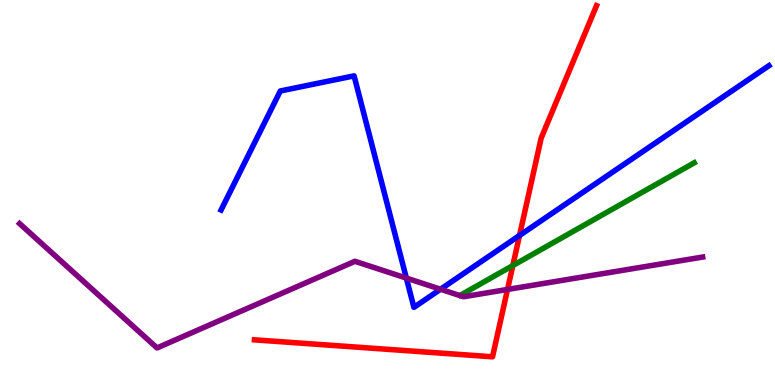[{'lines': ['blue', 'red'], 'intersections': [{'x': 6.7, 'y': 3.88}]}, {'lines': ['green', 'red'], 'intersections': [{'x': 6.62, 'y': 3.1}]}, {'lines': ['purple', 'red'], 'intersections': [{'x': 6.55, 'y': 2.48}]}, {'lines': ['blue', 'green'], 'intersections': []}, {'lines': ['blue', 'purple'], 'intersections': [{'x': 5.24, 'y': 2.78}, {'x': 5.68, 'y': 2.49}]}, {'lines': ['green', 'purple'], 'intersections': []}]